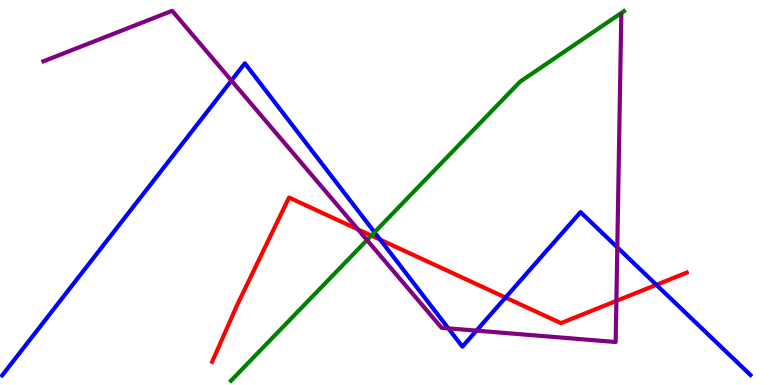[{'lines': ['blue', 'red'], 'intersections': [{'x': 4.91, 'y': 3.77}, {'x': 6.52, 'y': 2.27}, {'x': 8.47, 'y': 2.6}]}, {'lines': ['green', 'red'], 'intersections': [{'x': 4.79, 'y': 3.88}]}, {'lines': ['purple', 'red'], 'intersections': [{'x': 4.62, 'y': 4.04}, {'x': 7.95, 'y': 2.18}]}, {'lines': ['blue', 'green'], 'intersections': [{'x': 4.83, 'y': 3.97}]}, {'lines': ['blue', 'purple'], 'intersections': [{'x': 2.99, 'y': 7.91}, {'x': 5.78, 'y': 1.47}, {'x': 6.15, 'y': 1.41}, {'x': 7.97, 'y': 3.57}]}, {'lines': ['green', 'purple'], 'intersections': [{'x': 4.74, 'y': 3.76}]}]